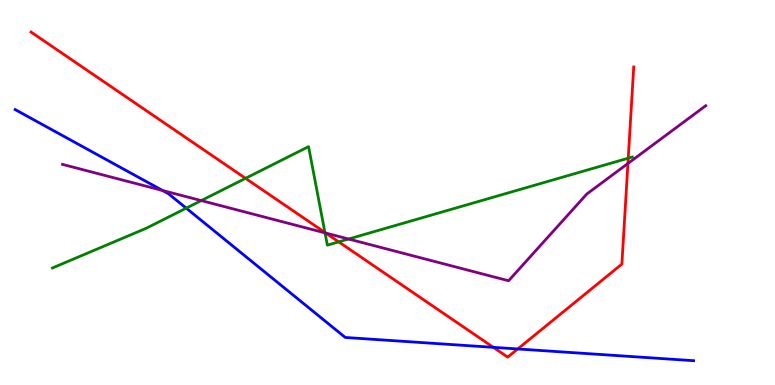[{'lines': ['blue', 'red'], 'intersections': [{'x': 6.37, 'y': 0.978}, {'x': 6.68, 'y': 0.936}]}, {'lines': ['green', 'red'], 'intersections': [{'x': 3.17, 'y': 5.37}, {'x': 4.19, 'y': 3.96}, {'x': 4.37, 'y': 3.72}, {'x': 8.11, 'y': 5.89}]}, {'lines': ['purple', 'red'], 'intersections': [{'x': 4.2, 'y': 3.95}, {'x': 8.1, 'y': 5.75}]}, {'lines': ['blue', 'green'], 'intersections': [{'x': 2.4, 'y': 4.59}]}, {'lines': ['blue', 'purple'], 'intersections': [{'x': 2.1, 'y': 5.05}]}, {'lines': ['green', 'purple'], 'intersections': [{'x': 2.6, 'y': 4.79}, {'x': 4.19, 'y': 3.95}, {'x': 4.5, 'y': 3.79}]}]